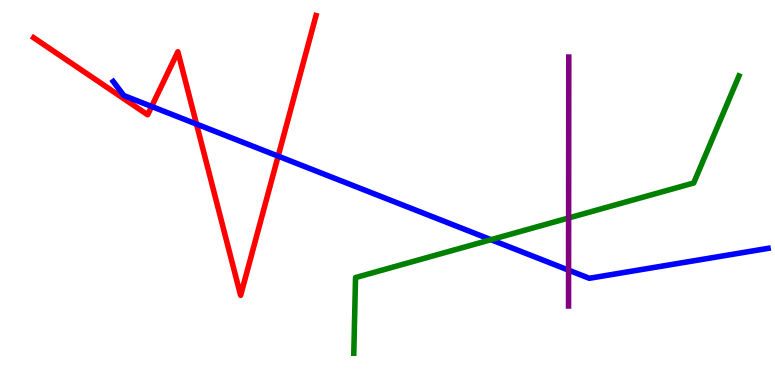[{'lines': ['blue', 'red'], 'intersections': [{'x': 1.96, 'y': 7.23}, {'x': 2.54, 'y': 6.78}, {'x': 3.59, 'y': 5.94}]}, {'lines': ['green', 'red'], 'intersections': []}, {'lines': ['purple', 'red'], 'intersections': []}, {'lines': ['blue', 'green'], 'intersections': [{'x': 6.34, 'y': 3.77}]}, {'lines': ['blue', 'purple'], 'intersections': [{'x': 7.34, 'y': 2.98}]}, {'lines': ['green', 'purple'], 'intersections': [{'x': 7.34, 'y': 4.34}]}]